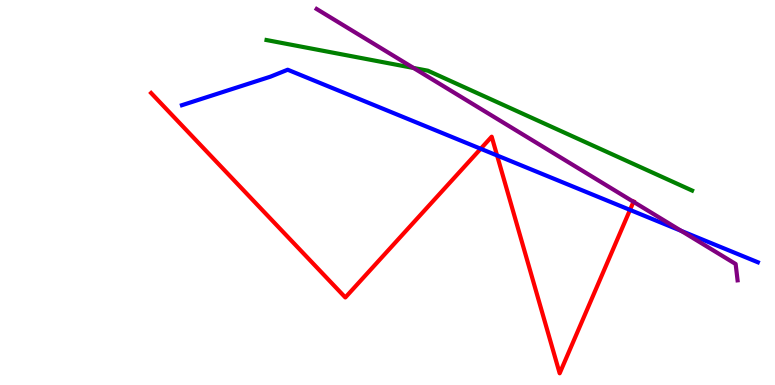[{'lines': ['blue', 'red'], 'intersections': [{'x': 6.2, 'y': 6.14}, {'x': 6.41, 'y': 5.96}, {'x': 8.13, 'y': 4.55}]}, {'lines': ['green', 'red'], 'intersections': []}, {'lines': ['purple', 'red'], 'intersections': [{'x': 8.17, 'y': 4.76}]}, {'lines': ['blue', 'green'], 'intersections': []}, {'lines': ['blue', 'purple'], 'intersections': [{'x': 8.79, 'y': 4.0}]}, {'lines': ['green', 'purple'], 'intersections': [{'x': 5.34, 'y': 8.23}]}]